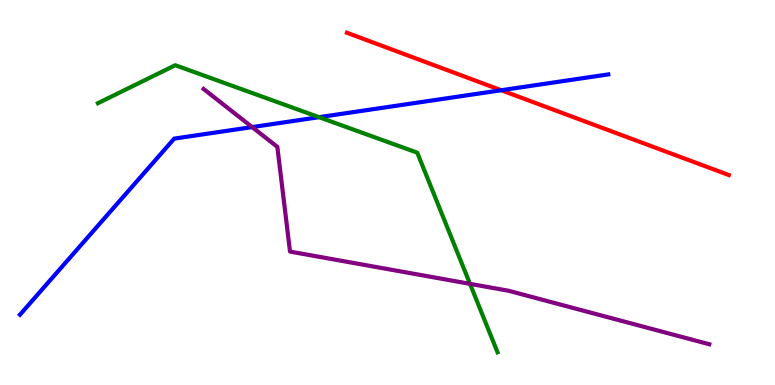[{'lines': ['blue', 'red'], 'intersections': [{'x': 6.47, 'y': 7.66}]}, {'lines': ['green', 'red'], 'intersections': []}, {'lines': ['purple', 'red'], 'intersections': []}, {'lines': ['blue', 'green'], 'intersections': [{'x': 4.12, 'y': 6.96}]}, {'lines': ['blue', 'purple'], 'intersections': [{'x': 3.25, 'y': 6.7}]}, {'lines': ['green', 'purple'], 'intersections': [{'x': 6.06, 'y': 2.63}]}]